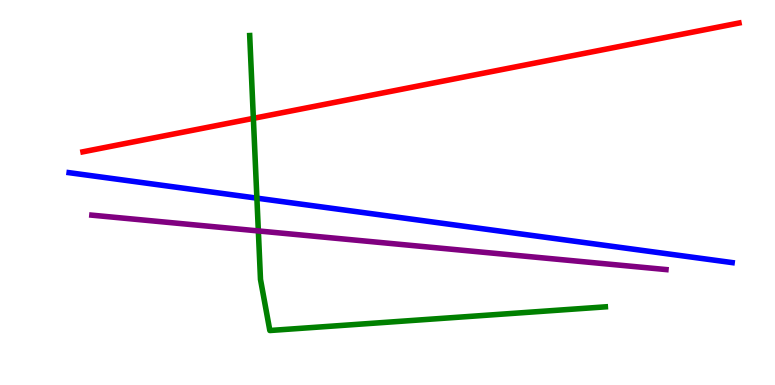[{'lines': ['blue', 'red'], 'intersections': []}, {'lines': ['green', 'red'], 'intersections': [{'x': 3.27, 'y': 6.93}]}, {'lines': ['purple', 'red'], 'intersections': []}, {'lines': ['blue', 'green'], 'intersections': [{'x': 3.31, 'y': 4.85}]}, {'lines': ['blue', 'purple'], 'intersections': []}, {'lines': ['green', 'purple'], 'intersections': [{'x': 3.33, 'y': 4.0}]}]